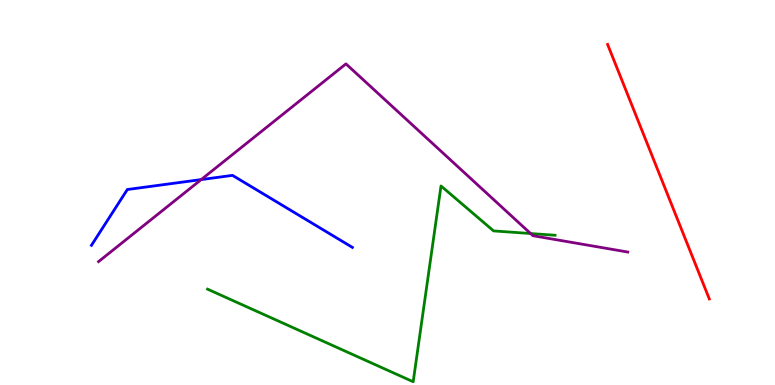[{'lines': ['blue', 'red'], 'intersections': []}, {'lines': ['green', 'red'], 'intersections': []}, {'lines': ['purple', 'red'], 'intersections': []}, {'lines': ['blue', 'green'], 'intersections': []}, {'lines': ['blue', 'purple'], 'intersections': [{'x': 2.6, 'y': 5.34}]}, {'lines': ['green', 'purple'], 'intersections': [{'x': 6.85, 'y': 3.93}]}]